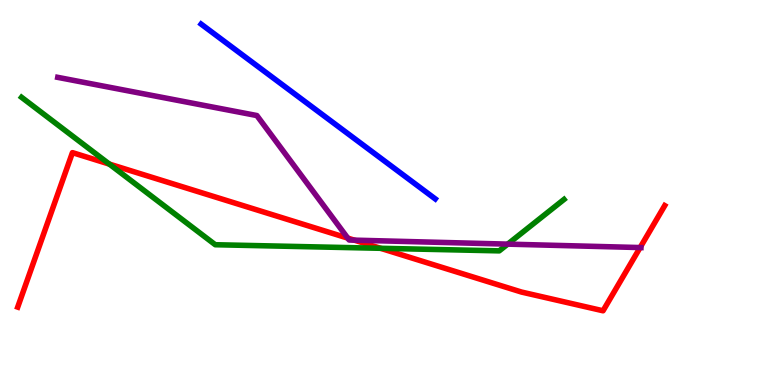[{'lines': ['blue', 'red'], 'intersections': []}, {'lines': ['green', 'red'], 'intersections': [{'x': 1.41, 'y': 5.74}, {'x': 4.91, 'y': 3.55}]}, {'lines': ['purple', 'red'], 'intersections': [{'x': 4.49, 'y': 3.82}, {'x': 4.57, 'y': 3.76}, {'x': 8.26, 'y': 3.57}]}, {'lines': ['blue', 'green'], 'intersections': []}, {'lines': ['blue', 'purple'], 'intersections': []}, {'lines': ['green', 'purple'], 'intersections': [{'x': 6.55, 'y': 3.66}]}]